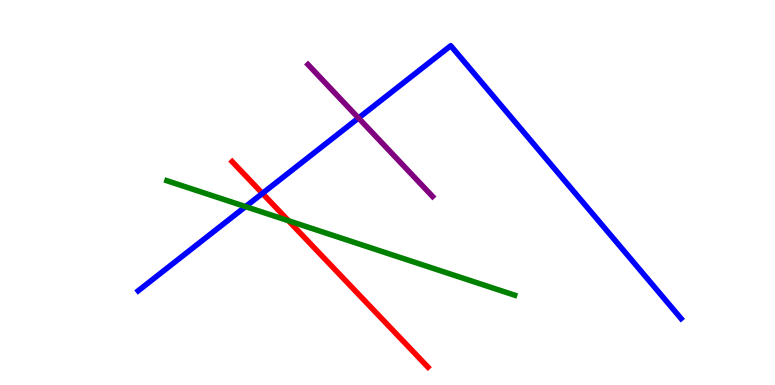[{'lines': ['blue', 'red'], 'intersections': [{'x': 3.39, 'y': 4.98}]}, {'lines': ['green', 'red'], 'intersections': [{'x': 3.72, 'y': 4.27}]}, {'lines': ['purple', 'red'], 'intersections': []}, {'lines': ['blue', 'green'], 'intersections': [{'x': 3.17, 'y': 4.63}]}, {'lines': ['blue', 'purple'], 'intersections': [{'x': 4.63, 'y': 6.93}]}, {'lines': ['green', 'purple'], 'intersections': []}]